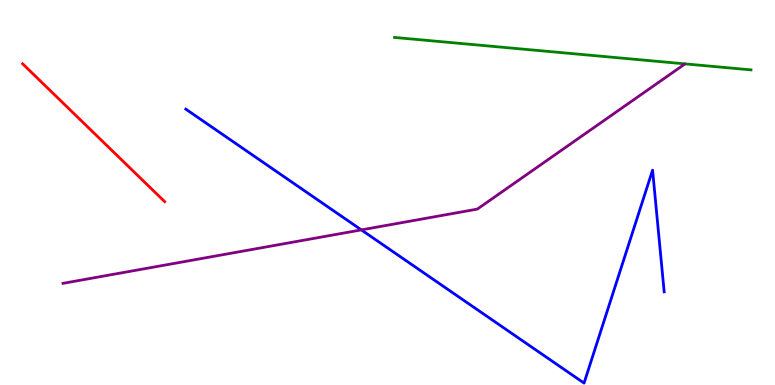[{'lines': ['blue', 'red'], 'intersections': []}, {'lines': ['green', 'red'], 'intersections': []}, {'lines': ['purple', 'red'], 'intersections': []}, {'lines': ['blue', 'green'], 'intersections': []}, {'lines': ['blue', 'purple'], 'intersections': [{'x': 4.66, 'y': 4.03}]}, {'lines': ['green', 'purple'], 'intersections': []}]